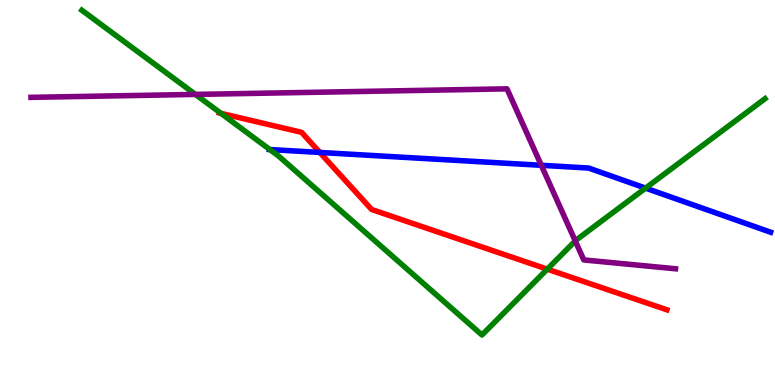[{'lines': ['blue', 'red'], 'intersections': [{'x': 4.13, 'y': 6.04}]}, {'lines': ['green', 'red'], 'intersections': [{'x': 2.85, 'y': 7.06}, {'x': 7.06, 'y': 3.01}]}, {'lines': ['purple', 'red'], 'intersections': []}, {'lines': ['blue', 'green'], 'intersections': [{'x': 3.48, 'y': 6.12}, {'x': 8.33, 'y': 5.11}]}, {'lines': ['blue', 'purple'], 'intersections': [{'x': 6.98, 'y': 5.71}]}, {'lines': ['green', 'purple'], 'intersections': [{'x': 2.52, 'y': 7.55}, {'x': 7.42, 'y': 3.74}]}]